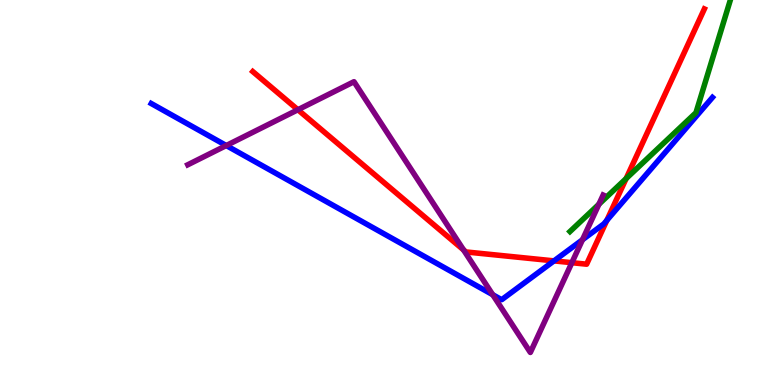[{'lines': ['blue', 'red'], 'intersections': [{'x': 7.15, 'y': 3.22}, {'x': 7.83, 'y': 4.28}]}, {'lines': ['green', 'red'], 'intersections': [{'x': 8.08, 'y': 5.36}]}, {'lines': ['purple', 'red'], 'intersections': [{'x': 3.84, 'y': 7.15}, {'x': 5.98, 'y': 3.51}, {'x': 7.38, 'y': 3.18}]}, {'lines': ['blue', 'green'], 'intersections': []}, {'lines': ['blue', 'purple'], 'intersections': [{'x': 2.92, 'y': 6.22}, {'x': 6.36, 'y': 2.34}, {'x': 7.52, 'y': 3.77}]}, {'lines': ['green', 'purple'], 'intersections': [{'x': 7.73, 'y': 4.69}]}]